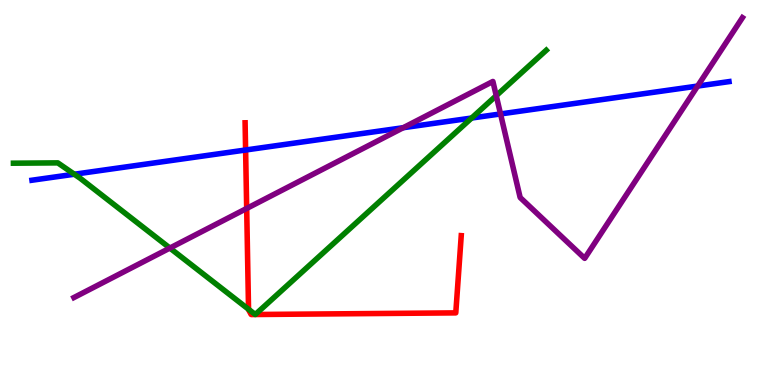[{'lines': ['blue', 'red'], 'intersections': [{'x': 3.17, 'y': 6.1}]}, {'lines': ['green', 'red'], 'intersections': [{'x': 3.21, 'y': 1.97}, {'x': 3.29, 'y': 1.83}, {'x': 3.29, 'y': 1.83}]}, {'lines': ['purple', 'red'], 'intersections': [{'x': 3.18, 'y': 4.59}]}, {'lines': ['blue', 'green'], 'intersections': [{'x': 0.959, 'y': 5.47}, {'x': 6.09, 'y': 6.93}]}, {'lines': ['blue', 'purple'], 'intersections': [{'x': 5.2, 'y': 6.68}, {'x': 6.46, 'y': 7.04}, {'x': 9.0, 'y': 7.76}]}, {'lines': ['green', 'purple'], 'intersections': [{'x': 2.19, 'y': 3.56}, {'x': 6.4, 'y': 7.51}]}]